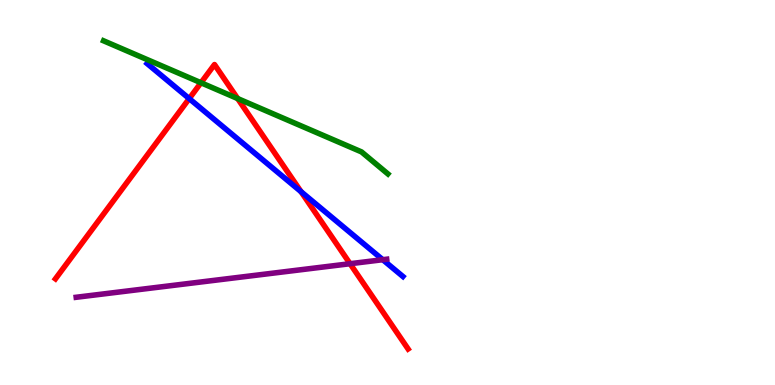[{'lines': ['blue', 'red'], 'intersections': [{'x': 2.44, 'y': 7.44}, {'x': 3.88, 'y': 5.02}]}, {'lines': ['green', 'red'], 'intersections': [{'x': 2.59, 'y': 7.85}, {'x': 3.07, 'y': 7.44}]}, {'lines': ['purple', 'red'], 'intersections': [{'x': 4.52, 'y': 3.15}]}, {'lines': ['blue', 'green'], 'intersections': []}, {'lines': ['blue', 'purple'], 'intersections': [{'x': 4.94, 'y': 3.25}]}, {'lines': ['green', 'purple'], 'intersections': []}]